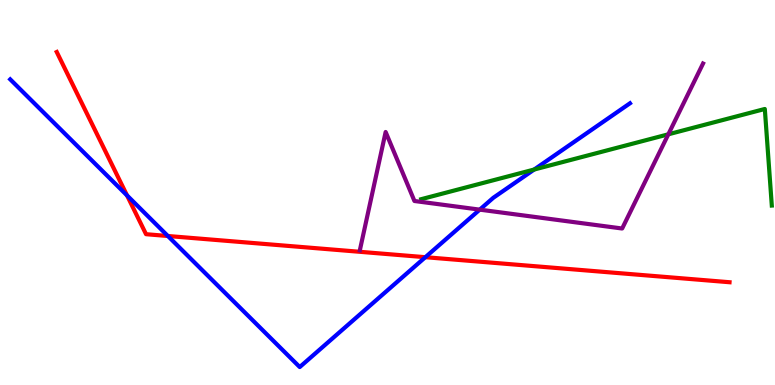[{'lines': ['blue', 'red'], 'intersections': [{'x': 1.64, 'y': 4.92}, {'x': 2.17, 'y': 3.87}, {'x': 5.49, 'y': 3.32}]}, {'lines': ['green', 'red'], 'intersections': []}, {'lines': ['purple', 'red'], 'intersections': []}, {'lines': ['blue', 'green'], 'intersections': [{'x': 6.89, 'y': 5.6}]}, {'lines': ['blue', 'purple'], 'intersections': [{'x': 6.19, 'y': 4.55}]}, {'lines': ['green', 'purple'], 'intersections': [{'x': 8.62, 'y': 6.51}]}]